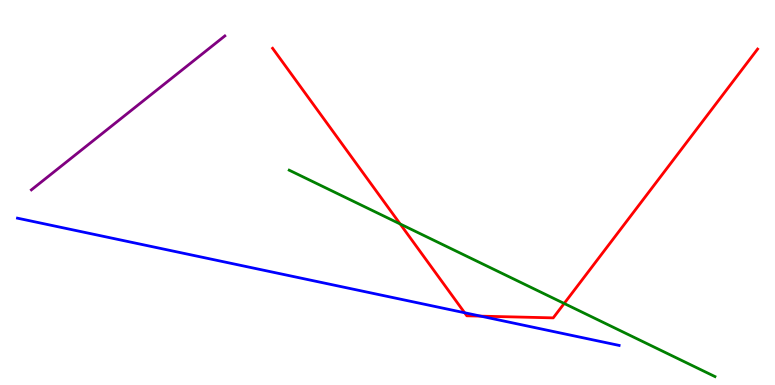[{'lines': ['blue', 'red'], 'intersections': [{'x': 6.0, 'y': 1.88}, {'x': 6.2, 'y': 1.79}]}, {'lines': ['green', 'red'], 'intersections': [{'x': 5.16, 'y': 4.18}, {'x': 7.28, 'y': 2.12}]}, {'lines': ['purple', 'red'], 'intersections': []}, {'lines': ['blue', 'green'], 'intersections': []}, {'lines': ['blue', 'purple'], 'intersections': []}, {'lines': ['green', 'purple'], 'intersections': []}]